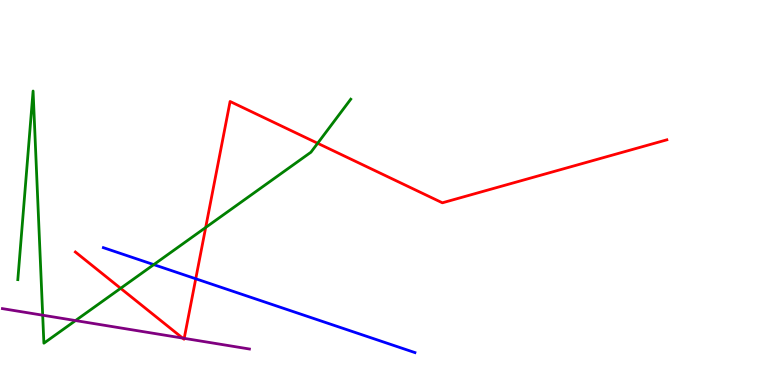[{'lines': ['blue', 'red'], 'intersections': [{'x': 2.53, 'y': 2.76}]}, {'lines': ['green', 'red'], 'intersections': [{'x': 1.56, 'y': 2.51}, {'x': 2.65, 'y': 4.09}, {'x': 4.1, 'y': 6.28}]}, {'lines': ['purple', 'red'], 'intersections': [{'x': 2.36, 'y': 1.22}, {'x': 2.38, 'y': 1.21}]}, {'lines': ['blue', 'green'], 'intersections': [{'x': 1.98, 'y': 3.13}]}, {'lines': ['blue', 'purple'], 'intersections': []}, {'lines': ['green', 'purple'], 'intersections': [{'x': 0.551, 'y': 1.81}, {'x': 0.975, 'y': 1.67}]}]